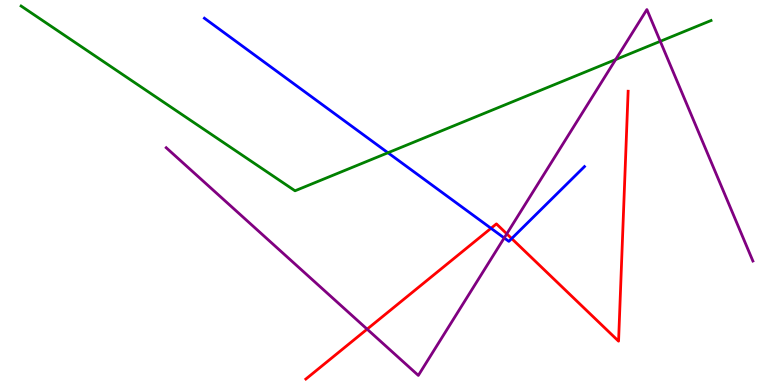[{'lines': ['blue', 'red'], 'intersections': [{'x': 6.34, 'y': 4.07}, {'x': 6.6, 'y': 3.8}]}, {'lines': ['green', 'red'], 'intersections': []}, {'lines': ['purple', 'red'], 'intersections': [{'x': 4.74, 'y': 1.45}, {'x': 6.54, 'y': 3.93}]}, {'lines': ['blue', 'green'], 'intersections': [{'x': 5.01, 'y': 6.03}]}, {'lines': ['blue', 'purple'], 'intersections': [{'x': 6.51, 'y': 3.82}]}, {'lines': ['green', 'purple'], 'intersections': [{'x': 7.94, 'y': 8.45}, {'x': 8.52, 'y': 8.93}]}]